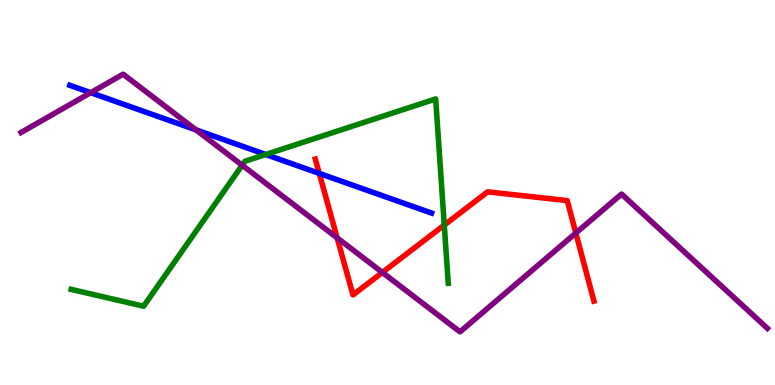[{'lines': ['blue', 'red'], 'intersections': [{'x': 4.12, 'y': 5.5}]}, {'lines': ['green', 'red'], 'intersections': [{'x': 5.73, 'y': 4.15}]}, {'lines': ['purple', 'red'], 'intersections': [{'x': 4.35, 'y': 3.82}, {'x': 4.93, 'y': 2.92}, {'x': 7.43, 'y': 3.95}]}, {'lines': ['blue', 'green'], 'intersections': [{'x': 3.43, 'y': 5.99}]}, {'lines': ['blue', 'purple'], 'intersections': [{'x': 1.17, 'y': 7.59}, {'x': 2.53, 'y': 6.63}]}, {'lines': ['green', 'purple'], 'intersections': [{'x': 3.12, 'y': 5.71}]}]